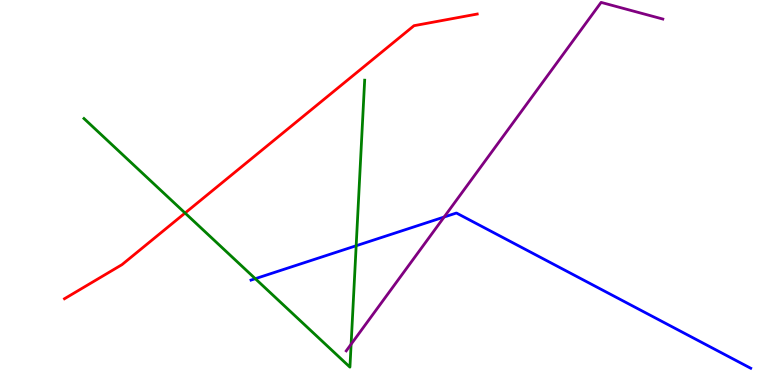[{'lines': ['blue', 'red'], 'intersections': []}, {'lines': ['green', 'red'], 'intersections': [{'x': 2.39, 'y': 4.47}]}, {'lines': ['purple', 'red'], 'intersections': []}, {'lines': ['blue', 'green'], 'intersections': [{'x': 3.29, 'y': 2.76}, {'x': 4.6, 'y': 3.62}]}, {'lines': ['blue', 'purple'], 'intersections': [{'x': 5.73, 'y': 4.36}]}, {'lines': ['green', 'purple'], 'intersections': [{'x': 4.53, 'y': 1.06}]}]